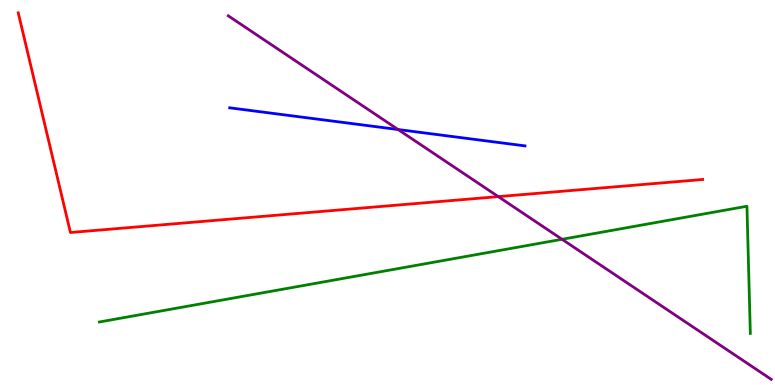[{'lines': ['blue', 'red'], 'intersections': []}, {'lines': ['green', 'red'], 'intersections': []}, {'lines': ['purple', 'red'], 'intersections': [{'x': 6.43, 'y': 4.89}]}, {'lines': ['blue', 'green'], 'intersections': []}, {'lines': ['blue', 'purple'], 'intersections': [{'x': 5.14, 'y': 6.64}]}, {'lines': ['green', 'purple'], 'intersections': [{'x': 7.25, 'y': 3.78}]}]